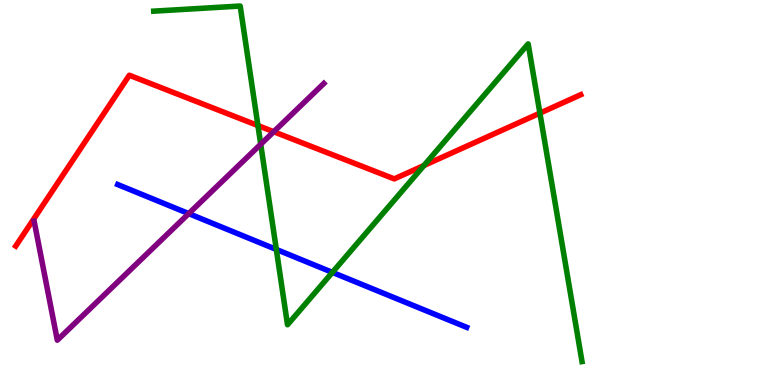[{'lines': ['blue', 'red'], 'intersections': []}, {'lines': ['green', 'red'], 'intersections': [{'x': 3.33, 'y': 6.74}, {'x': 5.47, 'y': 5.7}, {'x': 6.97, 'y': 7.06}]}, {'lines': ['purple', 'red'], 'intersections': [{'x': 3.53, 'y': 6.58}]}, {'lines': ['blue', 'green'], 'intersections': [{'x': 3.57, 'y': 3.52}, {'x': 4.29, 'y': 2.93}]}, {'lines': ['blue', 'purple'], 'intersections': [{'x': 2.44, 'y': 4.45}]}, {'lines': ['green', 'purple'], 'intersections': [{'x': 3.36, 'y': 6.25}]}]